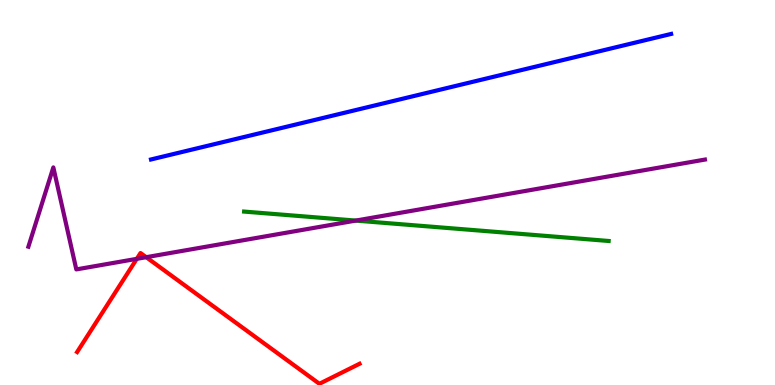[{'lines': ['blue', 'red'], 'intersections': []}, {'lines': ['green', 'red'], 'intersections': []}, {'lines': ['purple', 'red'], 'intersections': [{'x': 1.77, 'y': 3.28}, {'x': 1.89, 'y': 3.32}]}, {'lines': ['blue', 'green'], 'intersections': []}, {'lines': ['blue', 'purple'], 'intersections': []}, {'lines': ['green', 'purple'], 'intersections': [{'x': 4.59, 'y': 4.27}]}]